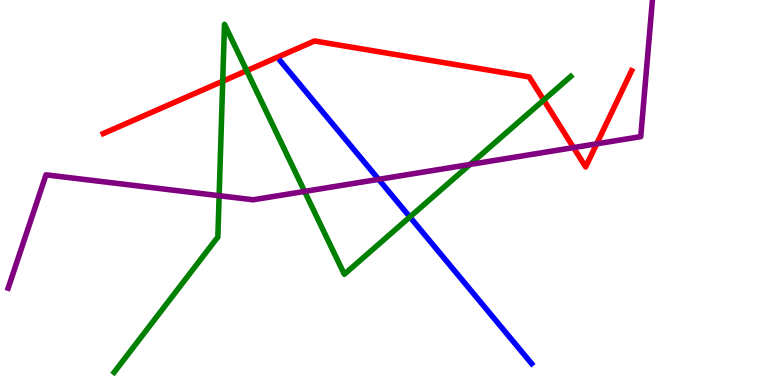[{'lines': ['blue', 'red'], 'intersections': []}, {'lines': ['green', 'red'], 'intersections': [{'x': 2.87, 'y': 7.89}, {'x': 3.18, 'y': 8.16}, {'x': 7.02, 'y': 7.4}]}, {'lines': ['purple', 'red'], 'intersections': [{'x': 7.4, 'y': 6.17}, {'x': 7.7, 'y': 6.26}]}, {'lines': ['blue', 'green'], 'intersections': [{'x': 5.29, 'y': 4.36}]}, {'lines': ['blue', 'purple'], 'intersections': [{'x': 4.89, 'y': 5.34}]}, {'lines': ['green', 'purple'], 'intersections': [{'x': 2.83, 'y': 4.92}, {'x': 3.93, 'y': 5.03}, {'x': 6.06, 'y': 5.73}]}]